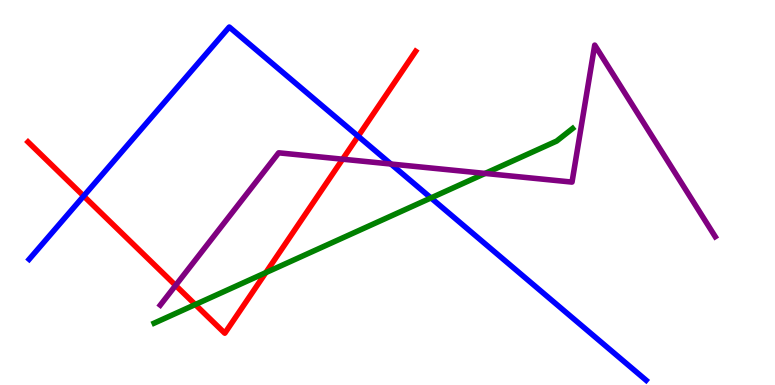[{'lines': ['blue', 'red'], 'intersections': [{'x': 1.08, 'y': 4.91}, {'x': 4.62, 'y': 6.46}]}, {'lines': ['green', 'red'], 'intersections': [{'x': 2.52, 'y': 2.09}, {'x': 3.43, 'y': 2.92}]}, {'lines': ['purple', 'red'], 'intersections': [{'x': 2.27, 'y': 2.59}, {'x': 4.42, 'y': 5.87}]}, {'lines': ['blue', 'green'], 'intersections': [{'x': 5.56, 'y': 4.86}]}, {'lines': ['blue', 'purple'], 'intersections': [{'x': 5.04, 'y': 5.74}]}, {'lines': ['green', 'purple'], 'intersections': [{'x': 6.26, 'y': 5.5}]}]